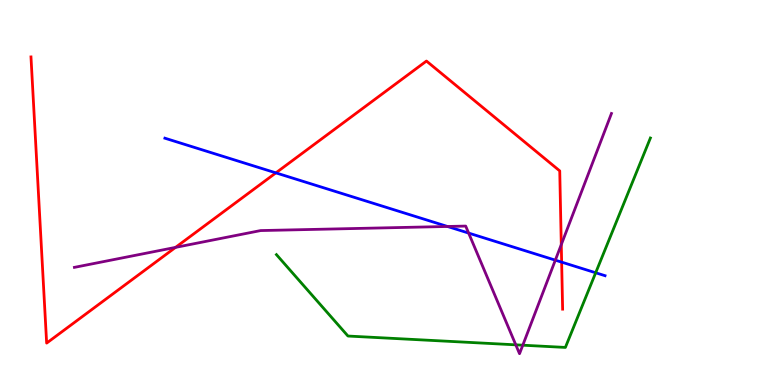[{'lines': ['blue', 'red'], 'intersections': [{'x': 3.56, 'y': 5.51}, {'x': 7.25, 'y': 3.19}]}, {'lines': ['green', 'red'], 'intersections': []}, {'lines': ['purple', 'red'], 'intersections': [{'x': 2.27, 'y': 3.57}, {'x': 7.24, 'y': 3.65}]}, {'lines': ['blue', 'green'], 'intersections': [{'x': 7.69, 'y': 2.92}]}, {'lines': ['blue', 'purple'], 'intersections': [{'x': 5.77, 'y': 4.12}, {'x': 6.05, 'y': 3.95}, {'x': 7.17, 'y': 3.24}]}, {'lines': ['green', 'purple'], 'intersections': [{'x': 6.66, 'y': 1.04}, {'x': 6.75, 'y': 1.03}]}]